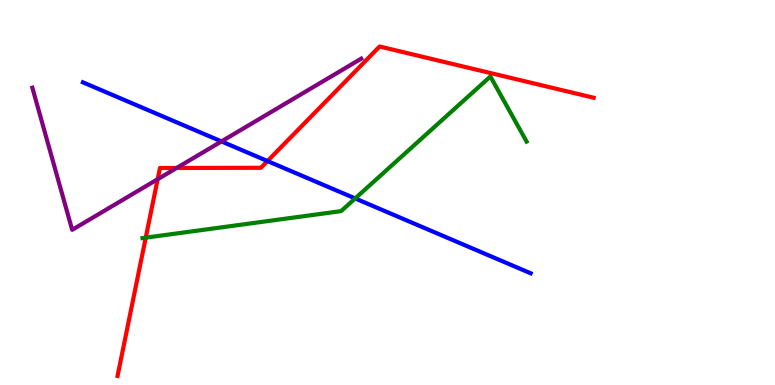[{'lines': ['blue', 'red'], 'intersections': [{'x': 3.45, 'y': 5.82}]}, {'lines': ['green', 'red'], 'intersections': [{'x': 1.88, 'y': 3.83}]}, {'lines': ['purple', 'red'], 'intersections': [{'x': 2.03, 'y': 5.35}, {'x': 2.28, 'y': 5.64}]}, {'lines': ['blue', 'green'], 'intersections': [{'x': 4.58, 'y': 4.85}]}, {'lines': ['blue', 'purple'], 'intersections': [{'x': 2.86, 'y': 6.33}]}, {'lines': ['green', 'purple'], 'intersections': []}]